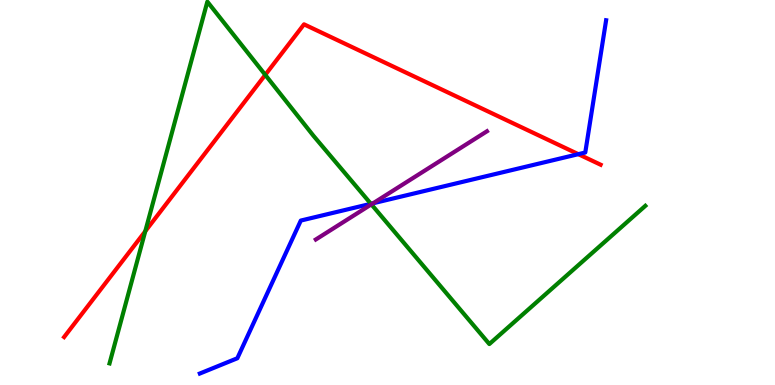[{'lines': ['blue', 'red'], 'intersections': [{'x': 7.46, 'y': 6.0}]}, {'lines': ['green', 'red'], 'intersections': [{'x': 1.87, 'y': 3.99}, {'x': 3.42, 'y': 8.06}]}, {'lines': ['purple', 'red'], 'intersections': []}, {'lines': ['blue', 'green'], 'intersections': [{'x': 4.79, 'y': 4.71}]}, {'lines': ['blue', 'purple'], 'intersections': [{'x': 4.81, 'y': 4.72}]}, {'lines': ['green', 'purple'], 'intersections': [{'x': 4.79, 'y': 4.69}]}]